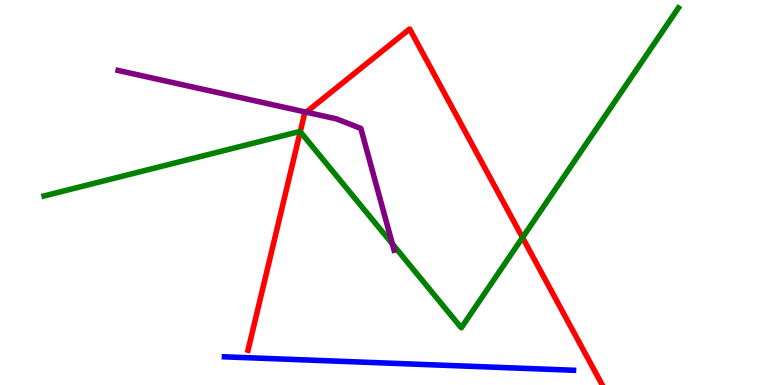[{'lines': ['blue', 'red'], 'intersections': []}, {'lines': ['green', 'red'], 'intersections': [{'x': 3.87, 'y': 6.58}, {'x': 6.74, 'y': 3.83}]}, {'lines': ['purple', 'red'], 'intersections': [{'x': 3.95, 'y': 7.09}]}, {'lines': ['blue', 'green'], 'intersections': []}, {'lines': ['blue', 'purple'], 'intersections': []}, {'lines': ['green', 'purple'], 'intersections': [{'x': 5.06, 'y': 3.66}]}]